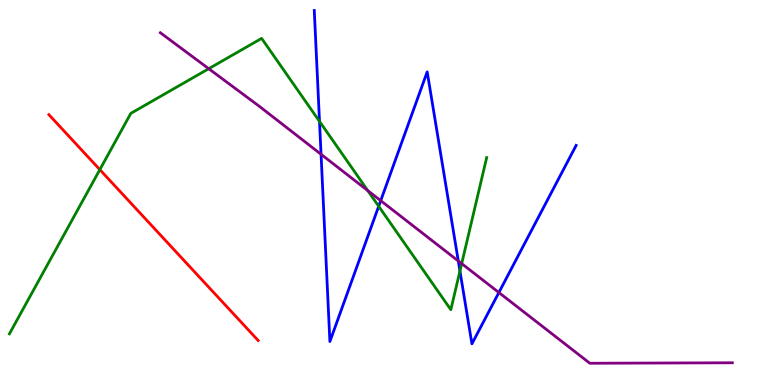[{'lines': ['blue', 'red'], 'intersections': []}, {'lines': ['green', 'red'], 'intersections': [{'x': 1.29, 'y': 5.59}]}, {'lines': ['purple', 'red'], 'intersections': []}, {'lines': ['blue', 'green'], 'intersections': [{'x': 4.12, 'y': 6.85}, {'x': 4.89, 'y': 4.64}, {'x': 5.93, 'y': 2.96}]}, {'lines': ['blue', 'purple'], 'intersections': [{'x': 4.14, 'y': 5.99}, {'x': 4.91, 'y': 4.79}, {'x': 5.91, 'y': 3.22}, {'x': 6.44, 'y': 2.4}]}, {'lines': ['green', 'purple'], 'intersections': [{'x': 2.69, 'y': 8.22}, {'x': 4.75, 'y': 5.05}, {'x': 5.96, 'y': 3.15}]}]